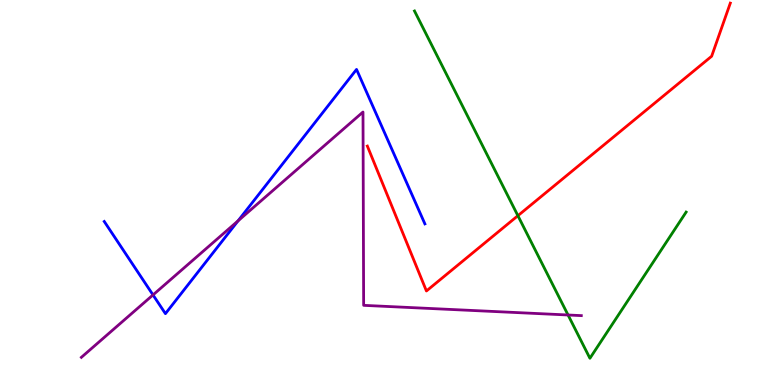[{'lines': ['blue', 'red'], 'intersections': []}, {'lines': ['green', 'red'], 'intersections': [{'x': 6.68, 'y': 4.4}]}, {'lines': ['purple', 'red'], 'intersections': []}, {'lines': ['blue', 'green'], 'intersections': []}, {'lines': ['blue', 'purple'], 'intersections': [{'x': 1.97, 'y': 2.34}, {'x': 3.07, 'y': 4.26}]}, {'lines': ['green', 'purple'], 'intersections': [{'x': 7.33, 'y': 1.82}]}]